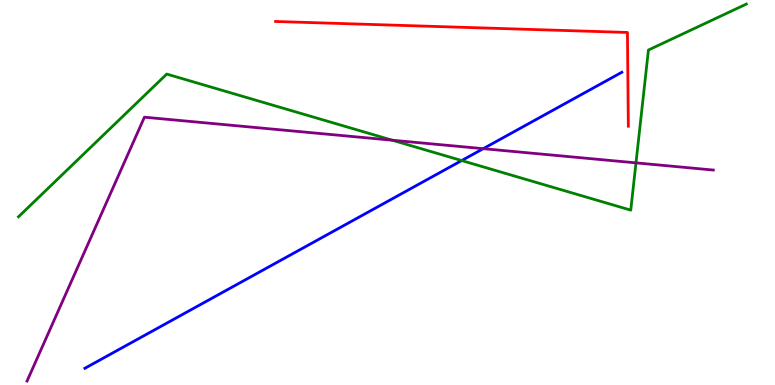[{'lines': ['blue', 'red'], 'intersections': []}, {'lines': ['green', 'red'], 'intersections': []}, {'lines': ['purple', 'red'], 'intersections': []}, {'lines': ['blue', 'green'], 'intersections': [{'x': 5.96, 'y': 5.83}]}, {'lines': ['blue', 'purple'], 'intersections': [{'x': 6.24, 'y': 6.14}]}, {'lines': ['green', 'purple'], 'intersections': [{'x': 5.06, 'y': 6.36}, {'x': 8.21, 'y': 5.77}]}]